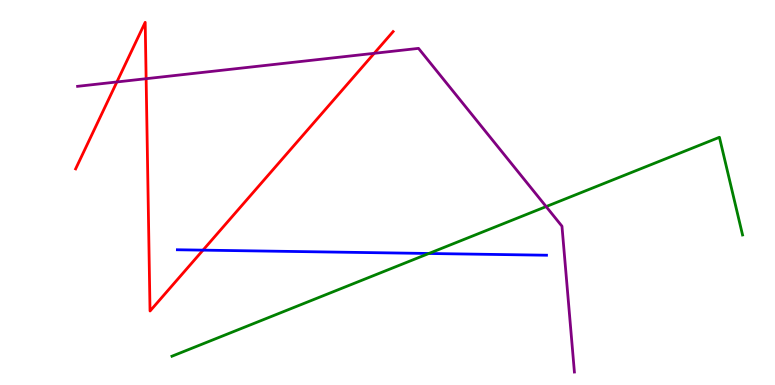[{'lines': ['blue', 'red'], 'intersections': [{'x': 2.62, 'y': 3.5}]}, {'lines': ['green', 'red'], 'intersections': []}, {'lines': ['purple', 'red'], 'intersections': [{'x': 1.51, 'y': 7.87}, {'x': 1.89, 'y': 7.96}, {'x': 4.83, 'y': 8.62}]}, {'lines': ['blue', 'green'], 'intersections': [{'x': 5.53, 'y': 3.42}]}, {'lines': ['blue', 'purple'], 'intersections': []}, {'lines': ['green', 'purple'], 'intersections': [{'x': 7.05, 'y': 4.63}]}]